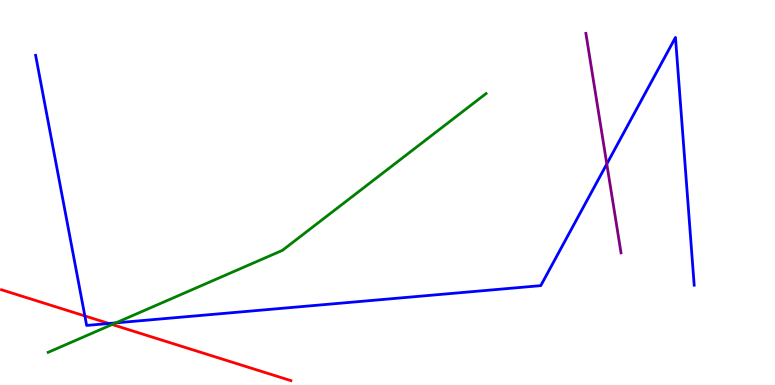[{'lines': ['blue', 'red'], 'intersections': [{'x': 1.09, 'y': 1.79}, {'x': 1.41, 'y': 1.6}]}, {'lines': ['green', 'red'], 'intersections': [{'x': 1.45, 'y': 1.57}]}, {'lines': ['purple', 'red'], 'intersections': []}, {'lines': ['blue', 'green'], 'intersections': [{'x': 1.49, 'y': 1.61}]}, {'lines': ['blue', 'purple'], 'intersections': [{'x': 7.83, 'y': 5.74}]}, {'lines': ['green', 'purple'], 'intersections': []}]